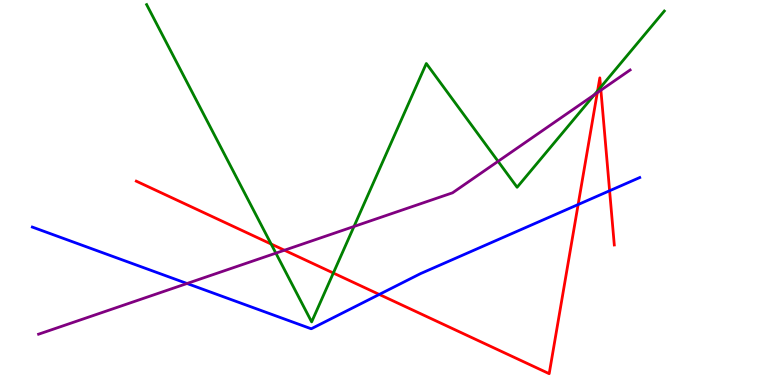[{'lines': ['blue', 'red'], 'intersections': [{'x': 4.89, 'y': 2.35}, {'x': 7.46, 'y': 4.69}, {'x': 7.87, 'y': 5.05}]}, {'lines': ['green', 'red'], 'intersections': [{'x': 3.5, 'y': 3.66}, {'x': 4.3, 'y': 2.91}, {'x': 7.71, 'y': 7.64}, {'x': 7.75, 'y': 7.73}]}, {'lines': ['purple', 'red'], 'intersections': [{'x': 3.67, 'y': 3.5}, {'x': 7.71, 'y': 7.59}, {'x': 7.75, 'y': 7.66}]}, {'lines': ['blue', 'green'], 'intersections': []}, {'lines': ['blue', 'purple'], 'intersections': [{'x': 2.41, 'y': 2.64}]}, {'lines': ['green', 'purple'], 'intersections': [{'x': 3.56, 'y': 3.42}, {'x': 4.57, 'y': 4.12}, {'x': 6.43, 'y': 5.81}, {'x': 7.67, 'y': 7.54}]}]